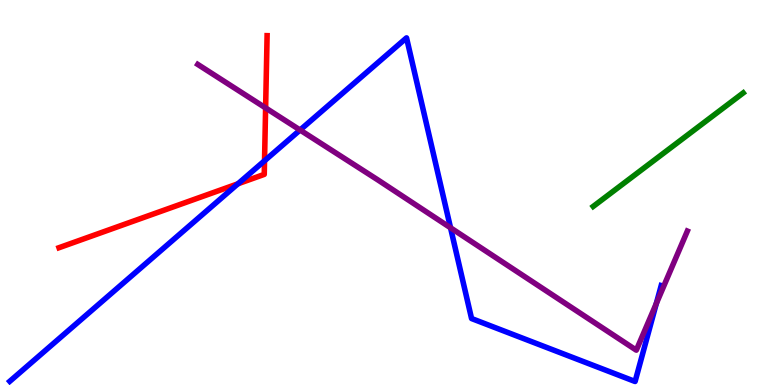[{'lines': ['blue', 'red'], 'intersections': [{'x': 3.07, 'y': 5.23}, {'x': 3.41, 'y': 5.82}]}, {'lines': ['green', 'red'], 'intersections': []}, {'lines': ['purple', 'red'], 'intersections': [{'x': 3.43, 'y': 7.2}]}, {'lines': ['blue', 'green'], 'intersections': []}, {'lines': ['blue', 'purple'], 'intersections': [{'x': 3.87, 'y': 6.62}, {'x': 5.81, 'y': 4.08}, {'x': 8.47, 'y': 2.12}]}, {'lines': ['green', 'purple'], 'intersections': []}]